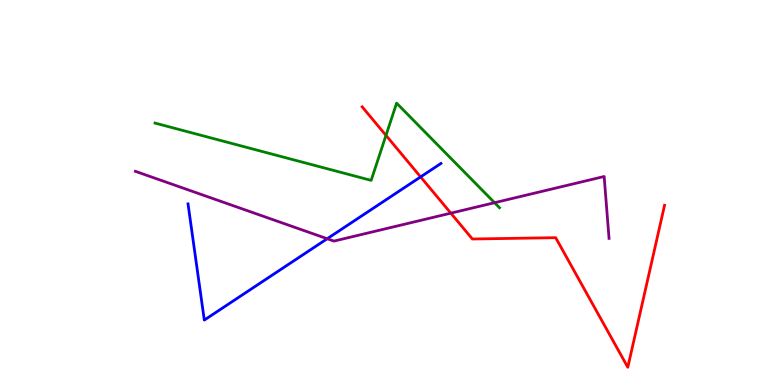[{'lines': ['blue', 'red'], 'intersections': [{'x': 5.43, 'y': 5.4}]}, {'lines': ['green', 'red'], 'intersections': [{'x': 4.98, 'y': 6.48}]}, {'lines': ['purple', 'red'], 'intersections': [{'x': 5.82, 'y': 4.46}]}, {'lines': ['blue', 'green'], 'intersections': []}, {'lines': ['blue', 'purple'], 'intersections': [{'x': 4.22, 'y': 3.8}]}, {'lines': ['green', 'purple'], 'intersections': [{'x': 6.38, 'y': 4.73}]}]